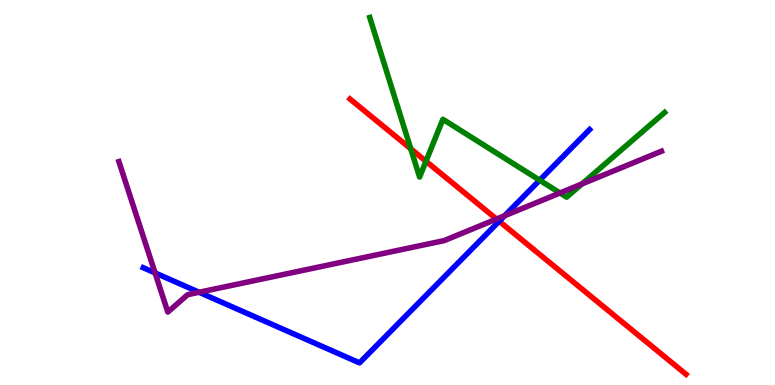[{'lines': ['blue', 'red'], 'intersections': [{'x': 6.44, 'y': 4.25}]}, {'lines': ['green', 'red'], 'intersections': [{'x': 5.3, 'y': 6.14}, {'x': 5.5, 'y': 5.81}]}, {'lines': ['purple', 'red'], 'intersections': [{'x': 6.41, 'y': 4.31}]}, {'lines': ['blue', 'green'], 'intersections': [{'x': 6.96, 'y': 5.32}]}, {'lines': ['blue', 'purple'], 'intersections': [{'x': 2.0, 'y': 2.91}, {'x': 2.57, 'y': 2.41}, {'x': 6.51, 'y': 4.4}]}, {'lines': ['green', 'purple'], 'intersections': [{'x': 7.23, 'y': 4.99}, {'x': 7.51, 'y': 5.22}]}]